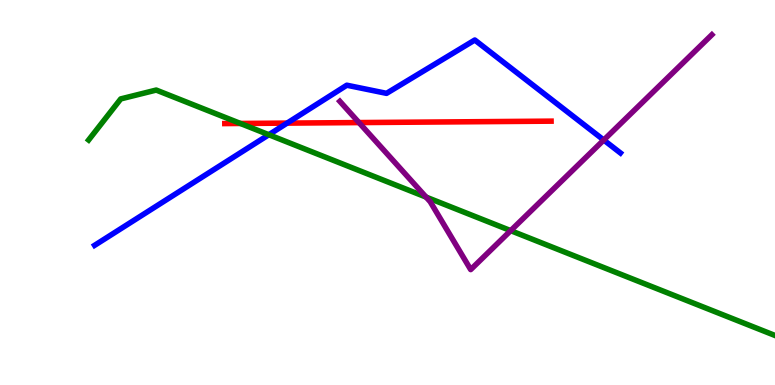[{'lines': ['blue', 'red'], 'intersections': [{'x': 3.7, 'y': 6.8}]}, {'lines': ['green', 'red'], 'intersections': [{'x': 3.1, 'y': 6.79}]}, {'lines': ['purple', 'red'], 'intersections': [{'x': 4.63, 'y': 6.82}]}, {'lines': ['blue', 'green'], 'intersections': [{'x': 3.47, 'y': 6.5}]}, {'lines': ['blue', 'purple'], 'intersections': [{'x': 7.79, 'y': 6.36}]}, {'lines': ['green', 'purple'], 'intersections': [{'x': 5.5, 'y': 4.88}, {'x': 6.59, 'y': 4.01}]}]